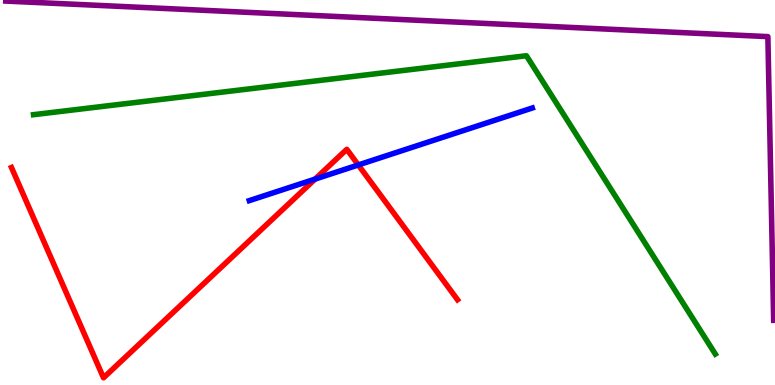[{'lines': ['blue', 'red'], 'intersections': [{'x': 4.07, 'y': 5.35}, {'x': 4.62, 'y': 5.72}]}, {'lines': ['green', 'red'], 'intersections': []}, {'lines': ['purple', 'red'], 'intersections': []}, {'lines': ['blue', 'green'], 'intersections': []}, {'lines': ['blue', 'purple'], 'intersections': []}, {'lines': ['green', 'purple'], 'intersections': []}]